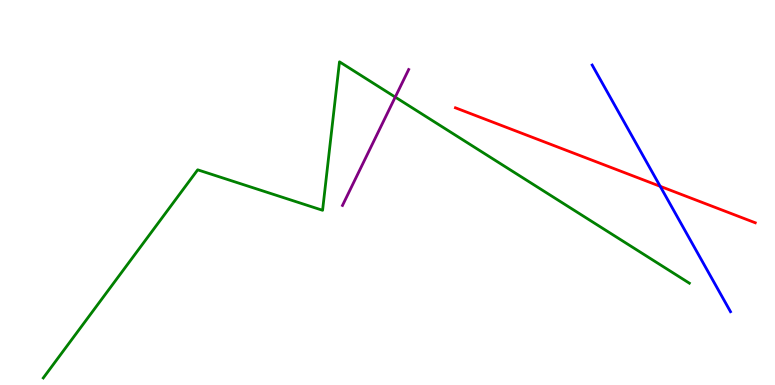[{'lines': ['blue', 'red'], 'intersections': [{'x': 8.52, 'y': 5.16}]}, {'lines': ['green', 'red'], 'intersections': []}, {'lines': ['purple', 'red'], 'intersections': []}, {'lines': ['blue', 'green'], 'intersections': []}, {'lines': ['blue', 'purple'], 'intersections': []}, {'lines': ['green', 'purple'], 'intersections': [{'x': 5.1, 'y': 7.48}]}]